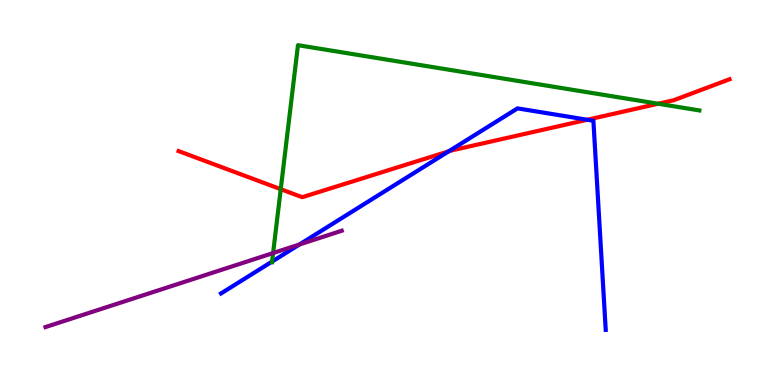[{'lines': ['blue', 'red'], 'intersections': [{'x': 5.79, 'y': 6.07}, {'x': 7.58, 'y': 6.89}]}, {'lines': ['green', 'red'], 'intersections': [{'x': 3.62, 'y': 5.09}, {'x': 8.49, 'y': 7.31}]}, {'lines': ['purple', 'red'], 'intersections': []}, {'lines': ['blue', 'green'], 'intersections': [{'x': 3.51, 'y': 3.21}]}, {'lines': ['blue', 'purple'], 'intersections': [{'x': 3.86, 'y': 3.65}]}, {'lines': ['green', 'purple'], 'intersections': [{'x': 3.52, 'y': 3.43}]}]